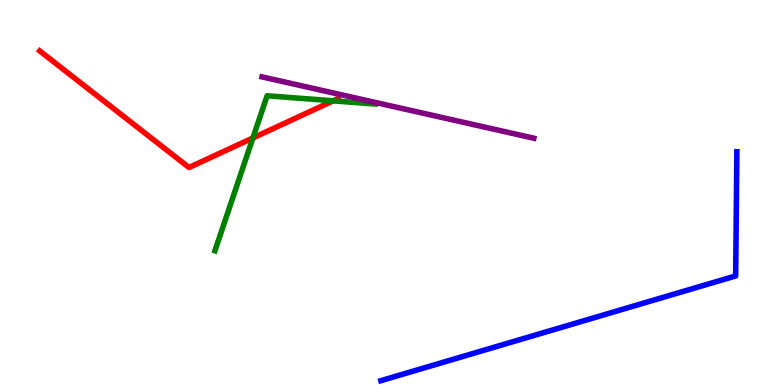[{'lines': ['blue', 'red'], 'intersections': []}, {'lines': ['green', 'red'], 'intersections': [{'x': 3.26, 'y': 6.42}, {'x': 4.3, 'y': 7.38}]}, {'lines': ['purple', 'red'], 'intersections': []}, {'lines': ['blue', 'green'], 'intersections': []}, {'lines': ['blue', 'purple'], 'intersections': []}, {'lines': ['green', 'purple'], 'intersections': []}]